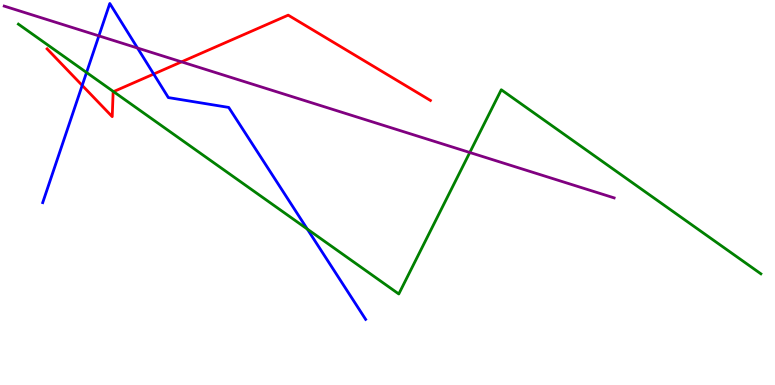[{'lines': ['blue', 'red'], 'intersections': [{'x': 1.06, 'y': 7.78}, {'x': 1.98, 'y': 8.08}]}, {'lines': ['green', 'red'], 'intersections': [{'x': 1.46, 'y': 7.62}]}, {'lines': ['purple', 'red'], 'intersections': [{'x': 2.34, 'y': 8.39}]}, {'lines': ['blue', 'green'], 'intersections': [{'x': 1.12, 'y': 8.12}, {'x': 3.97, 'y': 4.05}]}, {'lines': ['blue', 'purple'], 'intersections': [{'x': 1.28, 'y': 9.07}, {'x': 1.77, 'y': 8.75}]}, {'lines': ['green', 'purple'], 'intersections': [{'x': 6.06, 'y': 6.04}]}]